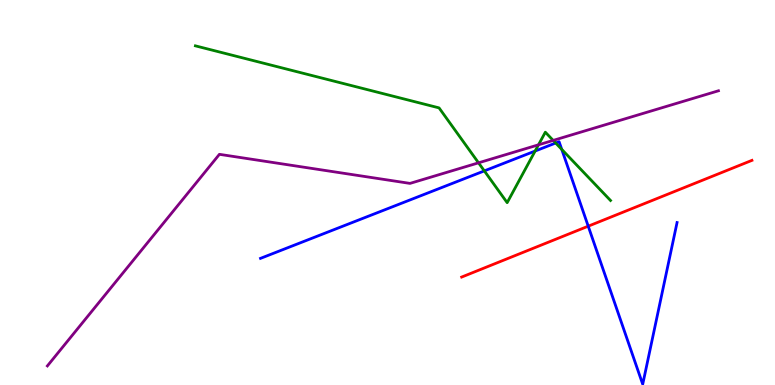[{'lines': ['blue', 'red'], 'intersections': [{'x': 7.59, 'y': 4.13}]}, {'lines': ['green', 'red'], 'intersections': []}, {'lines': ['purple', 'red'], 'intersections': []}, {'lines': ['blue', 'green'], 'intersections': [{'x': 6.25, 'y': 5.56}, {'x': 6.9, 'y': 6.08}, {'x': 7.17, 'y': 6.29}, {'x': 7.25, 'y': 6.12}]}, {'lines': ['blue', 'purple'], 'intersections': []}, {'lines': ['green', 'purple'], 'intersections': [{'x': 6.17, 'y': 5.77}, {'x': 6.95, 'y': 6.24}, {'x': 7.14, 'y': 6.35}]}]